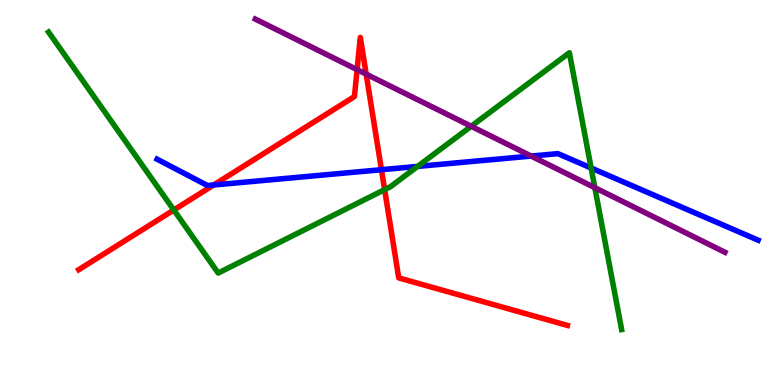[{'lines': ['blue', 'red'], 'intersections': [{'x': 2.76, 'y': 5.19}, {'x': 4.92, 'y': 5.59}]}, {'lines': ['green', 'red'], 'intersections': [{'x': 2.24, 'y': 4.55}, {'x': 4.96, 'y': 5.07}]}, {'lines': ['purple', 'red'], 'intersections': [{'x': 4.61, 'y': 8.19}, {'x': 4.72, 'y': 8.07}]}, {'lines': ['blue', 'green'], 'intersections': [{'x': 5.39, 'y': 5.68}, {'x': 7.63, 'y': 5.64}]}, {'lines': ['blue', 'purple'], 'intersections': [{'x': 6.85, 'y': 5.95}]}, {'lines': ['green', 'purple'], 'intersections': [{'x': 6.08, 'y': 6.72}, {'x': 7.68, 'y': 5.13}]}]